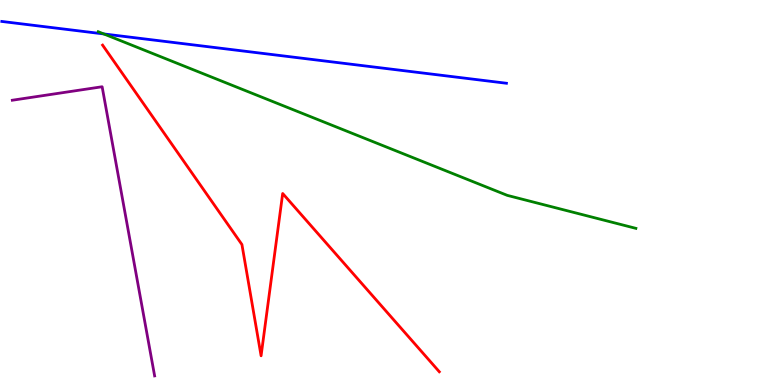[{'lines': ['blue', 'red'], 'intersections': []}, {'lines': ['green', 'red'], 'intersections': []}, {'lines': ['purple', 'red'], 'intersections': []}, {'lines': ['blue', 'green'], 'intersections': [{'x': 1.34, 'y': 9.12}]}, {'lines': ['blue', 'purple'], 'intersections': []}, {'lines': ['green', 'purple'], 'intersections': []}]